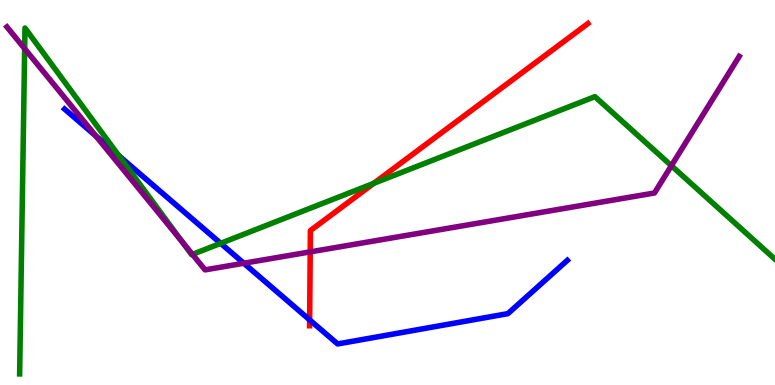[{'lines': ['blue', 'red'], 'intersections': [{'x': 4.0, 'y': 1.69}]}, {'lines': ['green', 'red'], 'intersections': [{'x': 4.82, 'y': 5.24}]}, {'lines': ['purple', 'red'], 'intersections': [{'x': 4.0, 'y': 3.46}]}, {'lines': ['blue', 'green'], 'intersections': [{'x': 1.53, 'y': 5.95}, {'x': 2.85, 'y': 3.68}]}, {'lines': ['blue', 'purple'], 'intersections': [{'x': 1.24, 'y': 6.47}, {'x': 3.15, 'y': 3.16}]}, {'lines': ['green', 'purple'], 'intersections': [{'x': 0.318, 'y': 8.74}, {'x': 2.35, 'y': 3.72}, {'x': 2.48, 'y': 3.39}, {'x': 8.66, 'y': 5.7}]}]